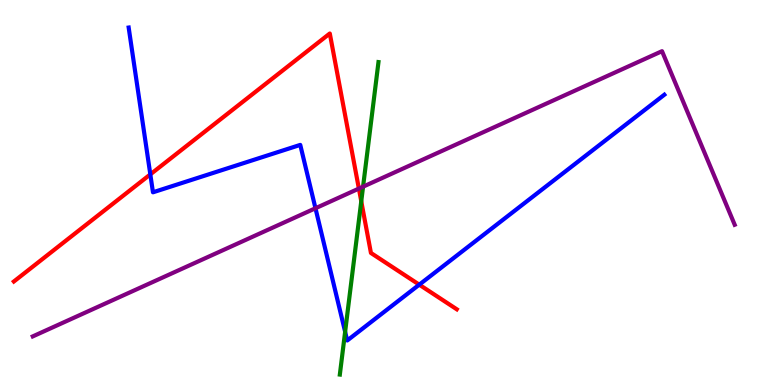[{'lines': ['blue', 'red'], 'intersections': [{'x': 1.94, 'y': 5.47}, {'x': 5.41, 'y': 2.61}]}, {'lines': ['green', 'red'], 'intersections': [{'x': 4.66, 'y': 4.77}]}, {'lines': ['purple', 'red'], 'intersections': [{'x': 4.63, 'y': 5.1}]}, {'lines': ['blue', 'green'], 'intersections': [{'x': 4.45, 'y': 1.38}]}, {'lines': ['blue', 'purple'], 'intersections': [{'x': 4.07, 'y': 4.59}]}, {'lines': ['green', 'purple'], 'intersections': [{'x': 4.68, 'y': 5.15}]}]